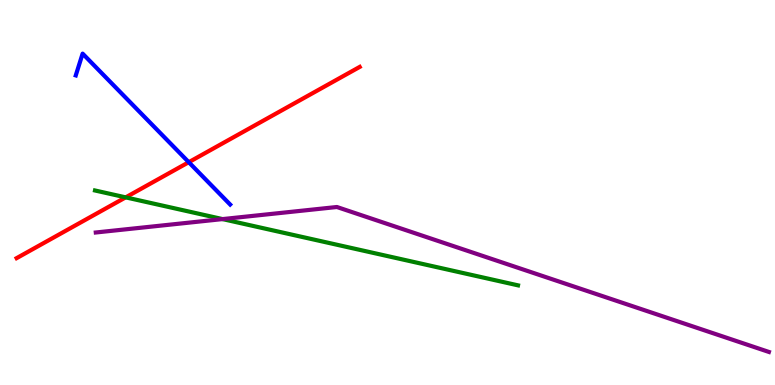[{'lines': ['blue', 'red'], 'intersections': [{'x': 2.44, 'y': 5.79}]}, {'lines': ['green', 'red'], 'intersections': [{'x': 1.62, 'y': 4.87}]}, {'lines': ['purple', 'red'], 'intersections': []}, {'lines': ['blue', 'green'], 'intersections': []}, {'lines': ['blue', 'purple'], 'intersections': []}, {'lines': ['green', 'purple'], 'intersections': [{'x': 2.87, 'y': 4.31}]}]